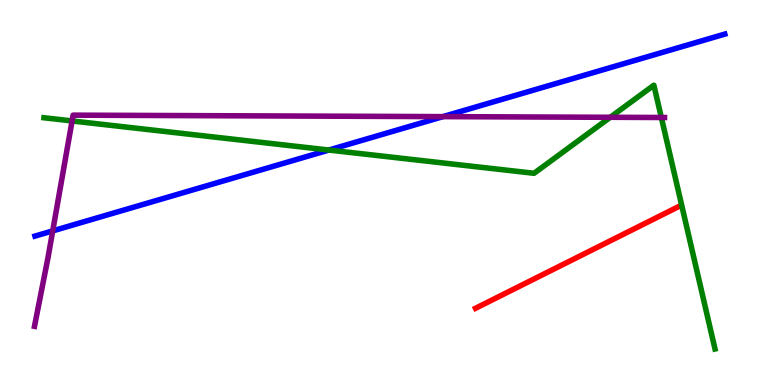[{'lines': ['blue', 'red'], 'intersections': []}, {'lines': ['green', 'red'], 'intersections': []}, {'lines': ['purple', 'red'], 'intersections': []}, {'lines': ['blue', 'green'], 'intersections': [{'x': 4.24, 'y': 6.1}]}, {'lines': ['blue', 'purple'], 'intersections': [{'x': 0.68, 'y': 4.0}, {'x': 5.72, 'y': 6.97}]}, {'lines': ['green', 'purple'], 'intersections': [{'x': 0.93, 'y': 6.86}, {'x': 7.87, 'y': 6.95}, {'x': 8.53, 'y': 6.95}]}]